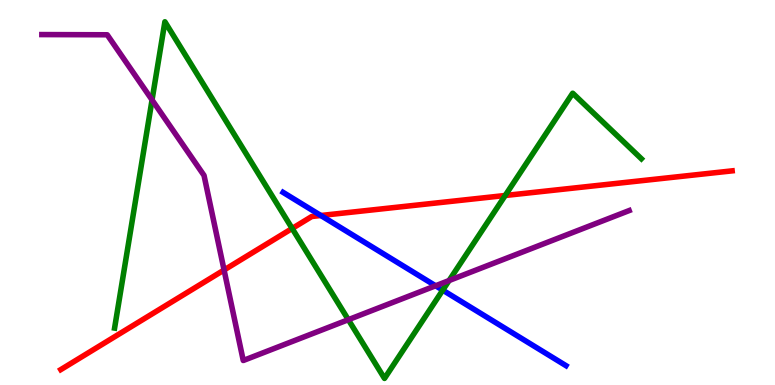[{'lines': ['blue', 'red'], 'intersections': [{'x': 4.14, 'y': 4.4}]}, {'lines': ['green', 'red'], 'intersections': [{'x': 3.77, 'y': 4.07}, {'x': 6.52, 'y': 4.92}]}, {'lines': ['purple', 'red'], 'intersections': [{'x': 2.89, 'y': 2.99}]}, {'lines': ['blue', 'green'], 'intersections': [{'x': 5.71, 'y': 2.46}]}, {'lines': ['blue', 'purple'], 'intersections': [{'x': 5.62, 'y': 2.58}]}, {'lines': ['green', 'purple'], 'intersections': [{'x': 1.96, 'y': 7.4}, {'x': 4.49, 'y': 1.7}, {'x': 5.79, 'y': 2.71}]}]